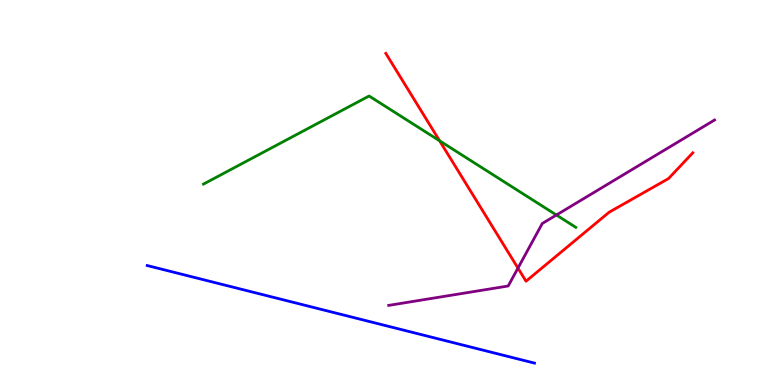[{'lines': ['blue', 'red'], 'intersections': []}, {'lines': ['green', 'red'], 'intersections': [{'x': 5.67, 'y': 6.34}]}, {'lines': ['purple', 'red'], 'intersections': [{'x': 6.68, 'y': 3.04}]}, {'lines': ['blue', 'green'], 'intersections': []}, {'lines': ['blue', 'purple'], 'intersections': []}, {'lines': ['green', 'purple'], 'intersections': [{'x': 7.18, 'y': 4.42}]}]